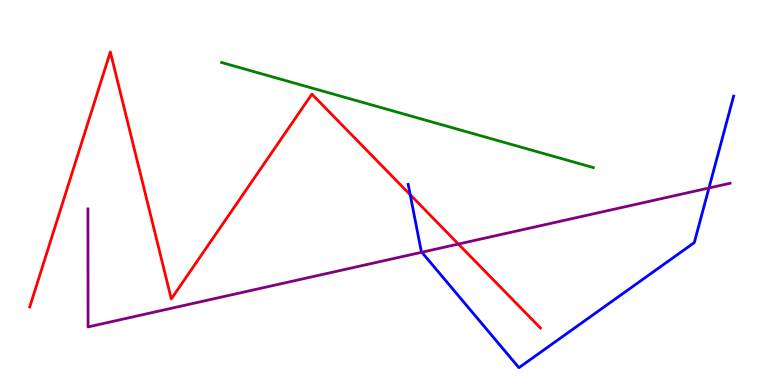[{'lines': ['blue', 'red'], 'intersections': [{'x': 5.29, 'y': 4.94}]}, {'lines': ['green', 'red'], 'intersections': []}, {'lines': ['purple', 'red'], 'intersections': [{'x': 5.91, 'y': 3.66}]}, {'lines': ['blue', 'green'], 'intersections': []}, {'lines': ['blue', 'purple'], 'intersections': [{'x': 5.44, 'y': 3.45}, {'x': 9.15, 'y': 5.12}]}, {'lines': ['green', 'purple'], 'intersections': []}]